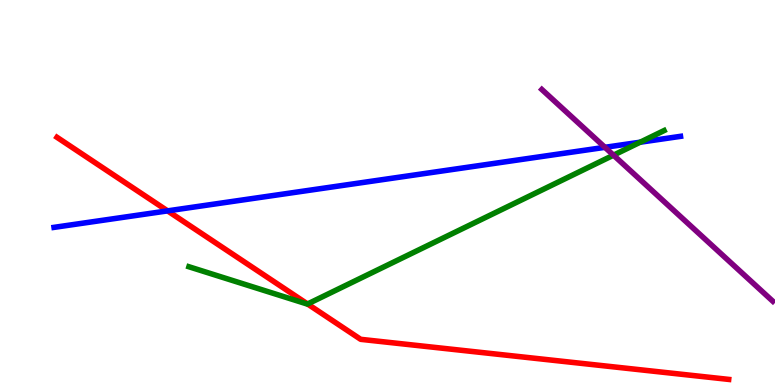[{'lines': ['blue', 'red'], 'intersections': [{'x': 2.16, 'y': 4.52}]}, {'lines': ['green', 'red'], 'intersections': [{'x': 3.97, 'y': 2.1}]}, {'lines': ['purple', 'red'], 'intersections': []}, {'lines': ['blue', 'green'], 'intersections': [{'x': 8.26, 'y': 6.31}]}, {'lines': ['blue', 'purple'], 'intersections': [{'x': 7.81, 'y': 6.17}]}, {'lines': ['green', 'purple'], 'intersections': [{'x': 7.92, 'y': 5.97}]}]